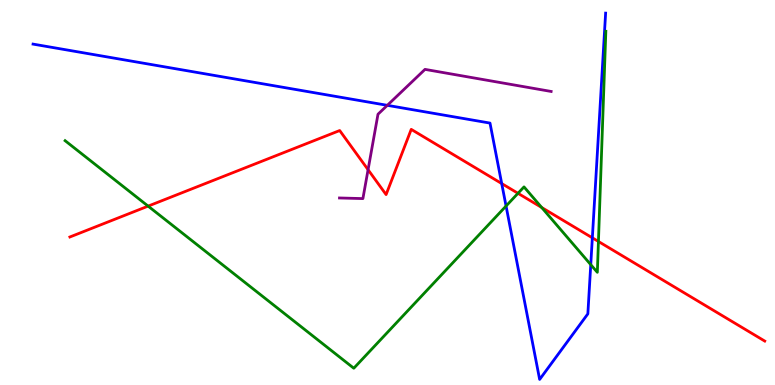[{'lines': ['blue', 'red'], 'intersections': [{'x': 6.47, 'y': 5.23}, {'x': 7.64, 'y': 3.82}]}, {'lines': ['green', 'red'], 'intersections': [{'x': 1.91, 'y': 4.65}, {'x': 6.68, 'y': 4.98}, {'x': 6.99, 'y': 4.61}, {'x': 7.72, 'y': 3.73}]}, {'lines': ['purple', 'red'], 'intersections': [{'x': 4.75, 'y': 5.59}]}, {'lines': ['blue', 'green'], 'intersections': [{'x': 6.53, 'y': 4.65}, {'x': 7.62, 'y': 3.13}]}, {'lines': ['blue', 'purple'], 'intersections': [{'x': 5.0, 'y': 7.26}]}, {'lines': ['green', 'purple'], 'intersections': []}]